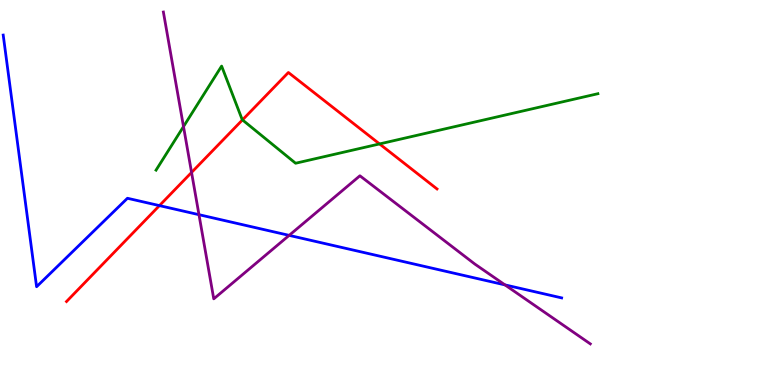[{'lines': ['blue', 'red'], 'intersections': [{'x': 2.06, 'y': 4.66}]}, {'lines': ['green', 'red'], 'intersections': [{'x': 3.13, 'y': 6.89}, {'x': 4.9, 'y': 6.26}]}, {'lines': ['purple', 'red'], 'intersections': [{'x': 2.47, 'y': 5.52}]}, {'lines': ['blue', 'green'], 'intersections': []}, {'lines': ['blue', 'purple'], 'intersections': [{'x': 2.57, 'y': 4.42}, {'x': 3.73, 'y': 3.89}, {'x': 6.52, 'y': 2.6}]}, {'lines': ['green', 'purple'], 'intersections': [{'x': 2.37, 'y': 6.71}]}]